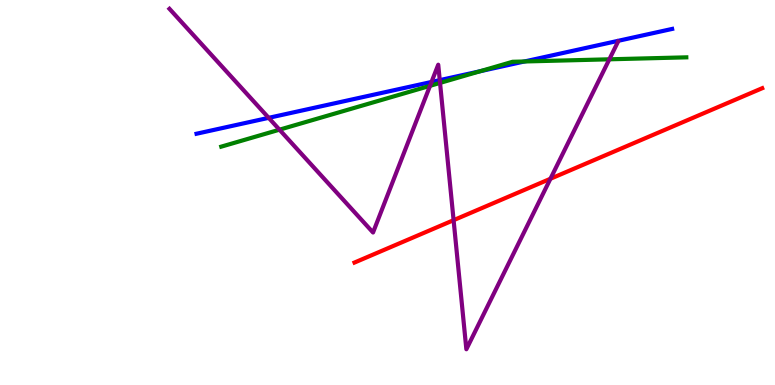[{'lines': ['blue', 'red'], 'intersections': []}, {'lines': ['green', 'red'], 'intersections': []}, {'lines': ['purple', 'red'], 'intersections': [{'x': 5.85, 'y': 4.28}, {'x': 7.1, 'y': 5.36}]}, {'lines': ['blue', 'green'], 'intersections': [{'x': 6.19, 'y': 8.15}, {'x': 6.77, 'y': 8.4}]}, {'lines': ['blue', 'purple'], 'intersections': [{'x': 3.47, 'y': 6.94}, {'x': 5.57, 'y': 7.87}, {'x': 5.67, 'y': 7.92}]}, {'lines': ['green', 'purple'], 'intersections': [{'x': 3.61, 'y': 6.63}, {'x': 5.55, 'y': 7.77}, {'x': 5.68, 'y': 7.85}, {'x': 7.86, 'y': 8.46}]}]